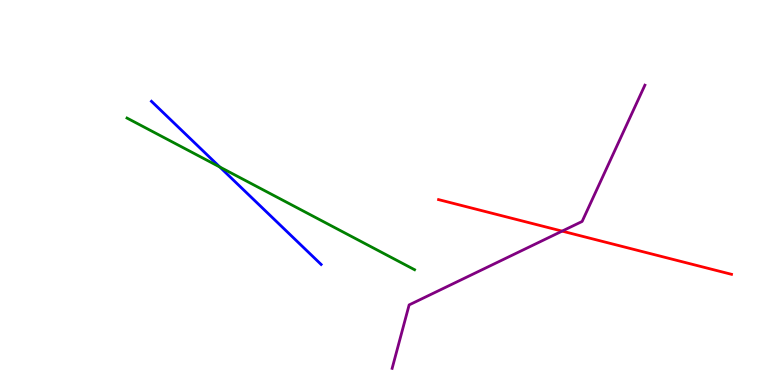[{'lines': ['blue', 'red'], 'intersections': []}, {'lines': ['green', 'red'], 'intersections': []}, {'lines': ['purple', 'red'], 'intersections': [{'x': 7.25, 'y': 4.0}]}, {'lines': ['blue', 'green'], 'intersections': [{'x': 2.84, 'y': 5.66}]}, {'lines': ['blue', 'purple'], 'intersections': []}, {'lines': ['green', 'purple'], 'intersections': []}]